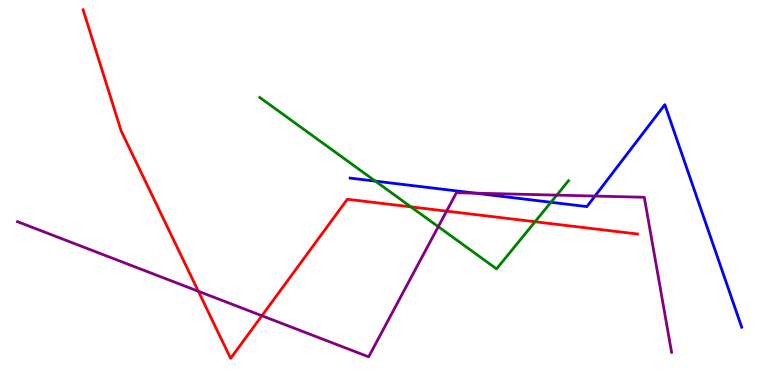[{'lines': ['blue', 'red'], 'intersections': []}, {'lines': ['green', 'red'], 'intersections': [{'x': 5.3, 'y': 4.63}, {'x': 6.9, 'y': 4.24}]}, {'lines': ['purple', 'red'], 'intersections': [{'x': 2.56, 'y': 2.43}, {'x': 3.38, 'y': 1.8}, {'x': 5.76, 'y': 4.52}]}, {'lines': ['blue', 'green'], 'intersections': [{'x': 4.84, 'y': 5.3}, {'x': 7.11, 'y': 4.75}]}, {'lines': ['blue', 'purple'], 'intersections': [{'x': 6.13, 'y': 4.98}, {'x': 7.68, 'y': 4.91}]}, {'lines': ['green', 'purple'], 'intersections': [{'x': 5.66, 'y': 4.11}, {'x': 7.18, 'y': 4.93}]}]